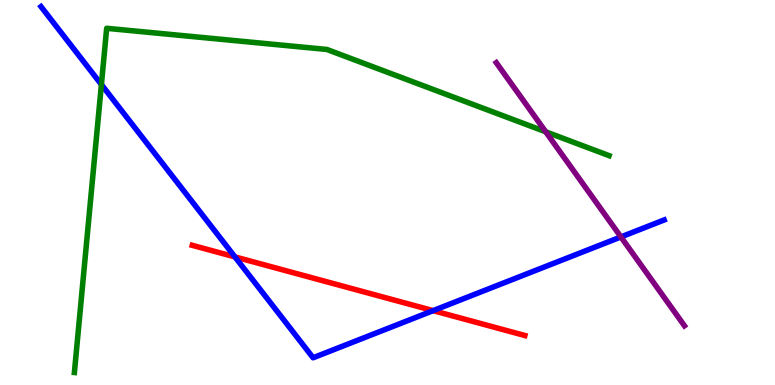[{'lines': ['blue', 'red'], 'intersections': [{'x': 3.03, 'y': 3.33}, {'x': 5.59, 'y': 1.93}]}, {'lines': ['green', 'red'], 'intersections': []}, {'lines': ['purple', 'red'], 'intersections': []}, {'lines': ['blue', 'green'], 'intersections': [{'x': 1.31, 'y': 7.8}]}, {'lines': ['blue', 'purple'], 'intersections': [{'x': 8.01, 'y': 3.85}]}, {'lines': ['green', 'purple'], 'intersections': [{'x': 7.04, 'y': 6.58}]}]